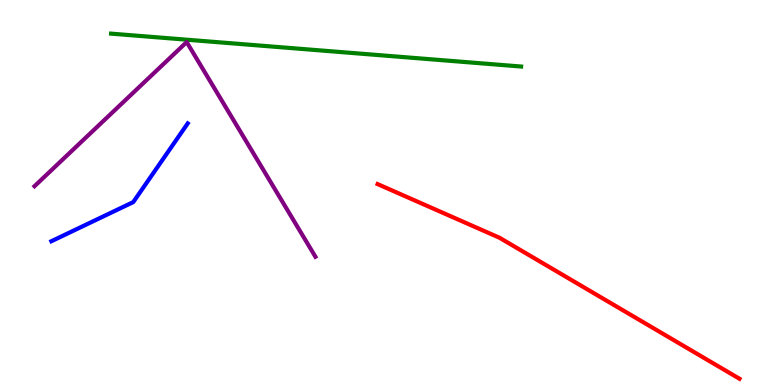[{'lines': ['blue', 'red'], 'intersections': []}, {'lines': ['green', 'red'], 'intersections': []}, {'lines': ['purple', 'red'], 'intersections': []}, {'lines': ['blue', 'green'], 'intersections': []}, {'lines': ['blue', 'purple'], 'intersections': []}, {'lines': ['green', 'purple'], 'intersections': []}]